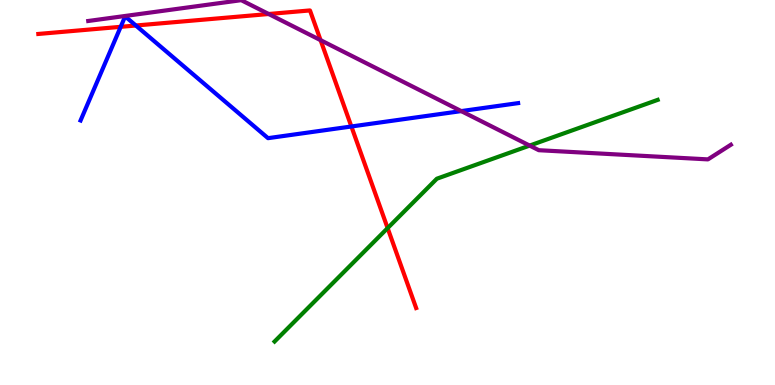[{'lines': ['blue', 'red'], 'intersections': [{'x': 1.56, 'y': 9.3}, {'x': 1.75, 'y': 9.34}, {'x': 4.53, 'y': 6.71}]}, {'lines': ['green', 'red'], 'intersections': [{'x': 5.0, 'y': 4.08}]}, {'lines': ['purple', 'red'], 'intersections': [{'x': 3.47, 'y': 9.64}, {'x': 4.14, 'y': 8.96}]}, {'lines': ['blue', 'green'], 'intersections': []}, {'lines': ['blue', 'purple'], 'intersections': [{'x': 5.95, 'y': 7.11}]}, {'lines': ['green', 'purple'], 'intersections': [{'x': 6.83, 'y': 6.22}]}]